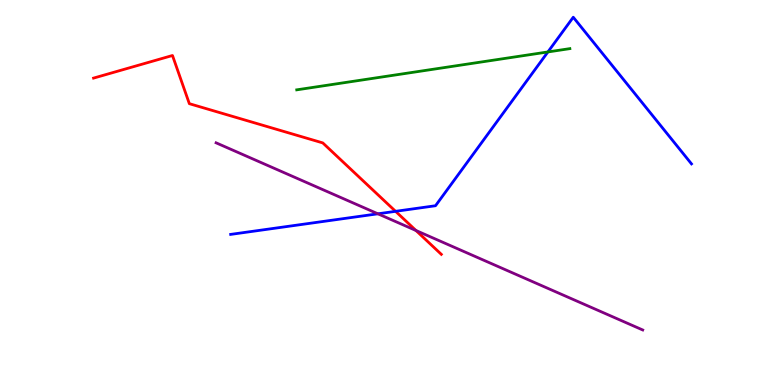[{'lines': ['blue', 'red'], 'intersections': [{'x': 5.1, 'y': 4.51}]}, {'lines': ['green', 'red'], 'intersections': []}, {'lines': ['purple', 'red'], 'intersections': [{'x': 5.37, 'y': 4.01}]}, {'lines': ['blue', 'green'], 'intersections': [{'x': 7.07, 'y': 8.65}]}, {'lines': ['blue', 'purple'], 'intersections': [{'x': 4.88, 'y': 4.45}]}, {'lines': ['green', 'purple'], 'intersections': []}]